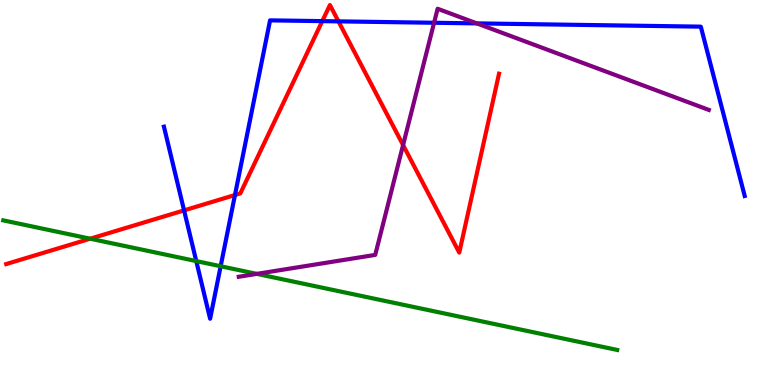[{'lines': ['blue', 'red'], 'intersections': [{'x': 2.38, 'y': 4.54}, {'x': 3.03, 'y': 4.93}, {'x': 4.16, 'y': 9.45}, {'x': 4.37, 'y': 9.45}]}, {'lines': ['green', 'red'], 'intersections': [{'x': 1.16, 'y': 3.8}]}, {'lines': ['purple', 'red'], 'intersections': [{'x': 5.2, 'y': 6.23}]}, {'lines': ['blue', 'green'], 'intersections': [{'x': 2.53, 'y': 3.22}, {'x': 2.85, 'y': 3.08}]}, {'lines': ['blue', 'purple'], 'intersections': [{'x': 5.6, 'y': 9.41}, {'x': 6.15, 'y': 9.39}]}, {'lines': ['green', 'purple'], 'intersections': [{'x': 3.31, 'y': 2.89}]}]